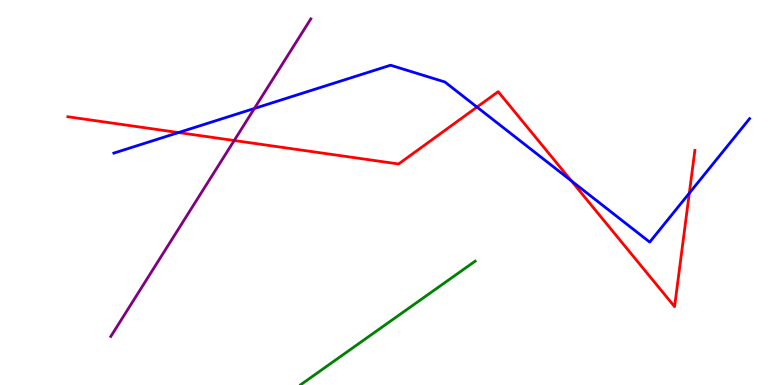[{'lines': ['blue', 'red'], 'intersections': [{'x': 2.3, 'y': 6.56}, {'x': 6.15, 'y': 7.22}, {'x': 7.37, 'y': 5.3}, {'x': 8.89, 'y': 4.98}]}, {'lines': ['green', 'red'], 'intersections': []}, {'lines': ['purple', 'red'], 'intersections': [{'x': 3.02, 'y': 6.35}]}, {'lines': ['blue', 'green'], 'intersections': []}, {'lines': ['blue', 'purple'], 'intersections': [{'x': 3.28, 'y': 7.18}]}, {'lines': ['green', 'purple'], 'intersections': []}]